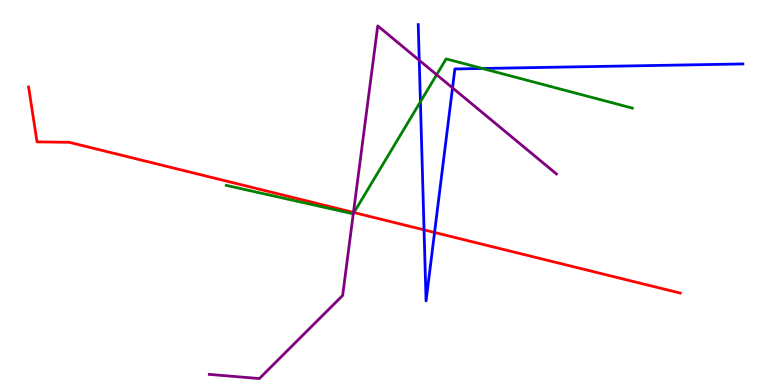[{'lines': ['blue', 'red'], 'intersections': [{'x': 5.47, 'y': 4.03}, {'x': 5.61, 'y': 3.96}]}, {'lines': ['green', 'red'], 'intersections': [{'x': 4.57, 'y': 4.48}]}, {'lines': ['purple', 'red'], 'intersections': [{'x': 4.56, 'y': 4.48}]}, {'lines': ['blue', 'green'], 'intersections': [{'x': 5.42, 'y': 7.36}, {'x': 6.22, 'y': 8.22}]}, {'lines': ['blue', 'purple'], 'intersections': [{'x': 5.41, 'y': 8.43}, {'x': 5.84, 'y': 7.72}]}, {'lines': ['green', 'purple'], 'intersections': [{'x': 4.56, 'y': 4.45}, {'x': 5.63, 'y': 8.06}]}]